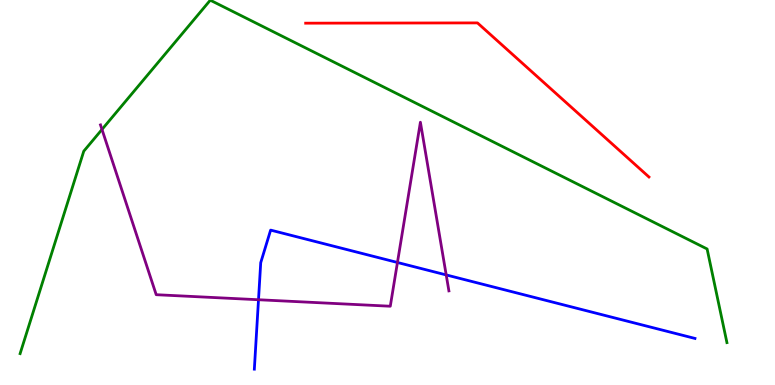[{'lines': ['blue', 'red'], 'intersections': []}, {'lines': ['green', 'red'], 'intersections': []}, {'lines': ['purple', 'red'], 'intersections': []}, {'lines': ['blue', 'green'], 'intersections': []}, {'lines': ['blue', 'purple'], 'intersections': [{'x': 3.34, 'y': 2.21}, {'x': 5.13, 'y': 3.18}, {'x': 5.76, 'y': 2.86}]}, {'lines': ['green', 'purple'], 'intersections': [{'x': 1.32, 'y': 6.64}]}]